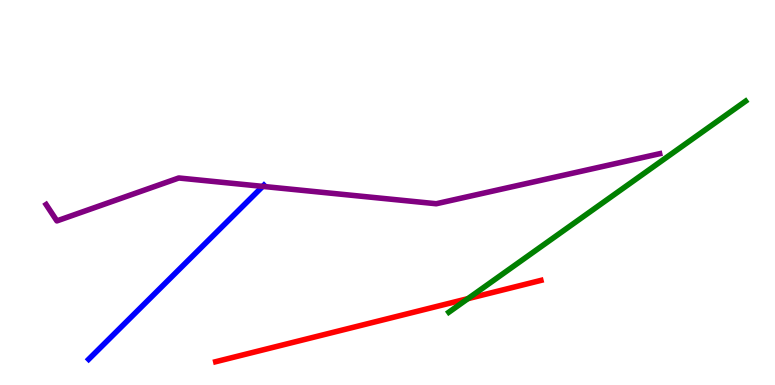[{'lines': ['blue', 'red'], 'intersections': []}, {'lines': ['green', 'red'], 'intersections': [{'x': 6.04, 'y': 2.24}]}, {'lines': ['purple', 'red'], 'intersections': []}, {'lines': ['blue', 'green'], 'intersections': []}, {'lines': ['blue', 'purple'], 'intersections': [{'x': 3.39, 'y': 5.16}]}, {'lines': ['green', 'purple'], 'intersections': []}]